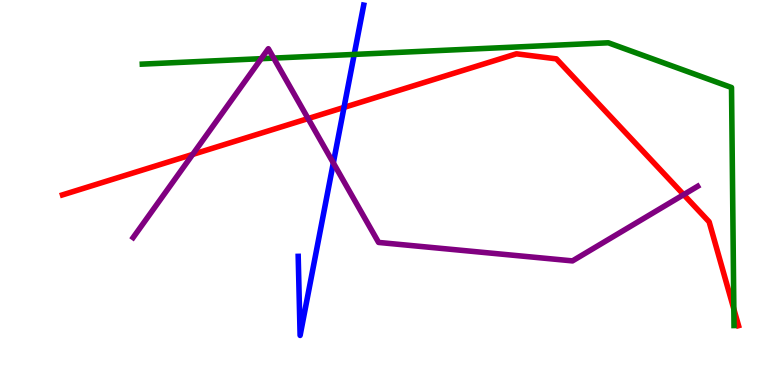[{'lines': ['blue', 'red'], 'intersections': [{'x': 4.44, 'y': 7.21}]}, {'lines': ['green', 'red'], 'intersections': [{'x': 9.47, 'y': 1.97}]}, {'lines': ['purple', 'red'], 'intersections': [{'x': 2.49, 'y': 5.99}, {'x': 3.98, 'y': 6.92}, {'x': 8.82, 'y': 4.94}]}, {'lines': ['blue', 'green'], 'intersections': [{'x': 4.57, 'y': 8.59}]}, {'lines': ['blue', 'purple'], 'intersections': [{'x': 4.3, 'y': 5.77}]}, {'lines': ['green', 'purple'], 'intersections': [{'x': 3.37, 'y': 8.48}, {'x': 3.53, 'y': 8.49}]}]